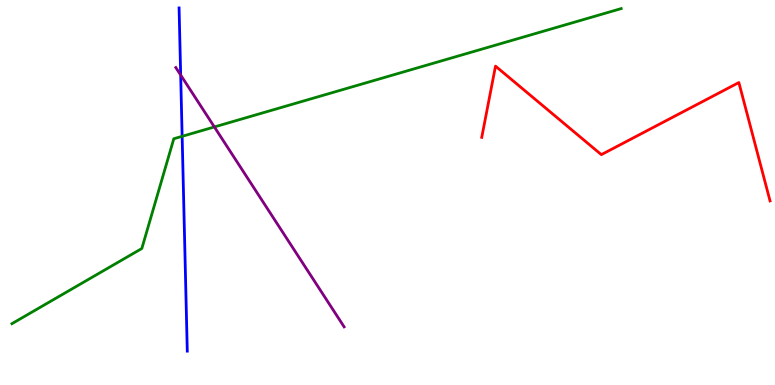[{'lines': ['blue', 'red'], 'intersections': []}, {'lines': ['green', 'red'], 'intersections': []}, {'lines': ['purple', 'red'], 'intersections': []}, {'lines': ['blue', 'green'], 'intersections': [{'x': 2.35, 'y': 6.46}]}, {'lines': ['blue', 'purple'], 'intersections': [{'x': 2.33, 'y': 8.05}]}, {'lines': ['green', 'purple'], 'intersections': [{'x': 2.77, 'y': 6.7}]}]